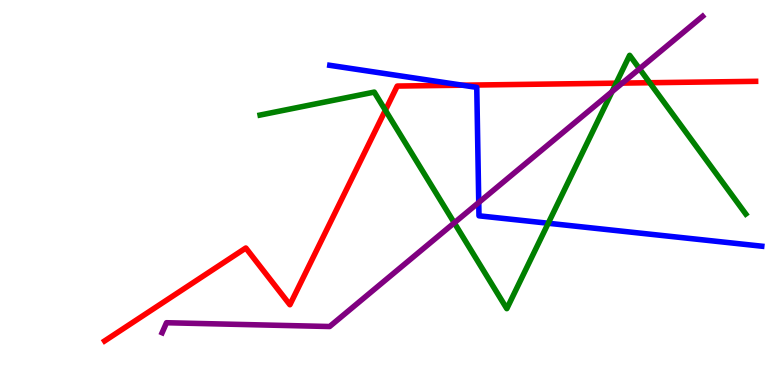[{'lines': ['blue', 'red'], 'intersections': [{'x': 5.97, 'y': 7.79}]}, {'lines': ['green', 'red'], 'intersections': [{'x': 4.97, 'y': 7.14}, {'x': 7.95, 'y': 7.84}, {'x': 8.38, 'y': 7.85}]}, {'lines': ['purple', 'red'], 'intersections': [{'x': 8.03, 'y': 7.84}]}, {'lines': ['blue', 'green'], 'intersections': [{'x': 7.07, 'y': 4.2}]}, {'lines': ['blue', 'purple'], 'intersections': [{'x': 6.18, 'y': 4.74}]}, {'lines': ['green', 'purple'], 'intersections': [{'x': 5.86, 'y': 4.21}, {'x': 7.9, 'y': 7.62}, {'x': 8.25, 'y': 8.21}]}]